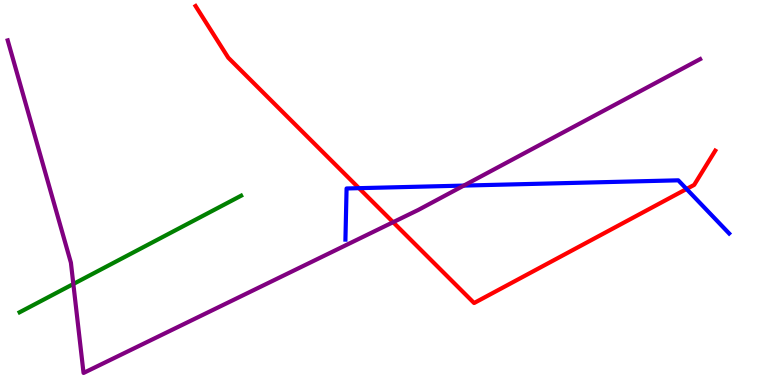[{'lines': ['blue', 'red'], 'intersections': [{'x': 4.63, 'y': 5.11}, {'x': 8.86, 'y': 5.09}]}, {'lines': ['green', 'red'], 'intersections': []}, {'lines': ['purple', 'red'], 'intersections': [{'x': 5.07, 'y': 4.23}]}, {'lines': ['blue', 'green'], 'intersections': []}, {'lines': ['blue', 'purple'], 'intersections': [{'x': 5.98, 'y': 5.18}]}, {'lines': ['green', 'purple'], 'intersections': [{'x': 0.946, 'y': 2.62}]}]